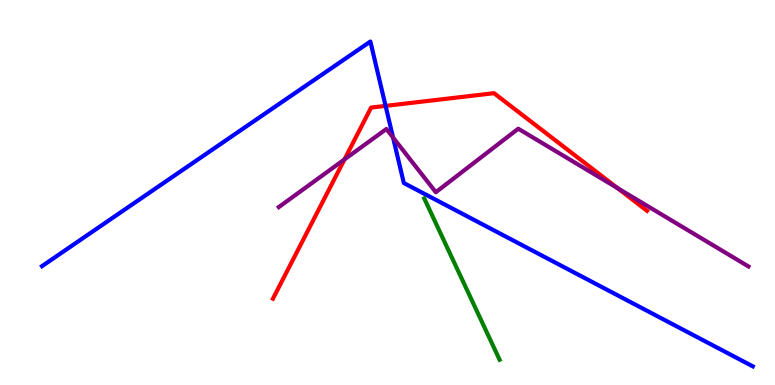[{'lines': ['blue', 'red'], 'intersections': [{'x': 4.98, 'y': 7.25}]}, {'lines': ['green', 'red'], 'intersections': []}, {'lines': ['purple', 'red'], 'intersections': [{'x': 4.44, 'y': 5.86}, {'x': 7.97, 'y': 5.11}]}, {'lines': ['blue', 'green'], 'intersections': []}, {'lines': ['blue', 'purple'], 'intersections': [{'x': 5.07, 'y': 6.43}]}, {'lines': ['green', 'purple'], 'intersections': []}]